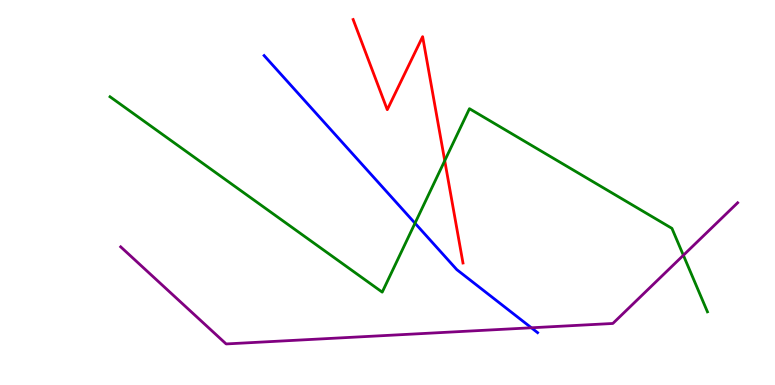[{'lines': ['blue', 'red'], 'intersections': []}, {'lines': ['green', 'red'], 'intersections': [{'x': 5.74, 'y': 5.83}]}, {'lines': ['purple', 'red'], 'intersections': []}, {'lines': ['blue', 'green'], 'intersections': [{'x': 5.35, 'y': 4.2}]}, {'lines': ['blue', 'purple'], 'intersections': [{'x': 6.86, 'y': 1.49}]}, {'lines': ['green', 'purple'], 'intersections': [{'x': 8.82, 'y': 3.37}]}]